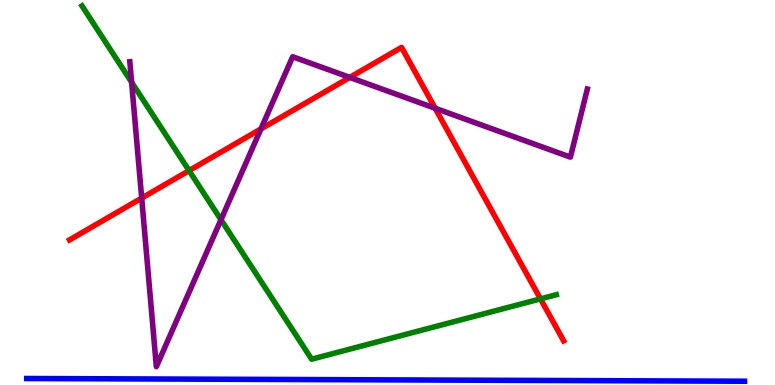[{'lines': ['blue', 'red'], 'intersections': []}, {'lines': ['green', 'red'], 'intersections': [{'x': 2.44, 'y': 5.57}, {'x': 6.97, 'y': 2.24}]}, {'lines': ['purple', 'red'], 'intersections': [{'x': 1.83, 'y': 4.86}, {'x': 3.37, 'y': 6.65}, {'x': 4.51, 'y': 7.99}, {'x': 5.62, 'y': 7.19}]}, {'lines': ['blue', 'green'], 'intersections': []}, {'lines': ['blue', 'purple'], 'intersections': []}, {'lines': ['green', 'purple'], 'intersections': [{'x': 1.7, 'y': 7.86}, {'x': 2.85, 'y': 4.29}]}]